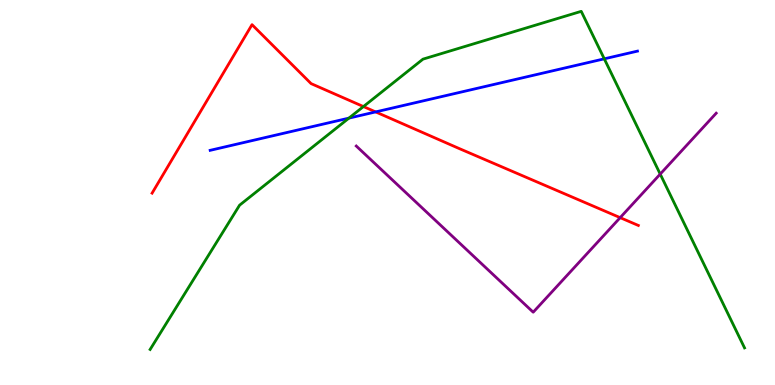[{'lines': ['blue', 'red'], 'intersections': [{'x': 4.85, 'y': 7.09}]}, {'lines': ['green', 'red'], 'intersections': [{'x': 4.69, 'y': 7.23}]}, {'lines': ['purple', 'red'], 'intersections': [{'x': 8.0, 'y': 4.35}]}, {'lines': ['blue', 'green'], 'intersections': [{'x': 4.5, 'y': 6.93}, {'x': 7.8, 'y': 8.47}]}, {'lines': ['blue', 'purple'], 'intersections': []}, {'lines': ['green', 'purple'], 'intersections': [{'x': 8.52, 'y': 5.48}]}]